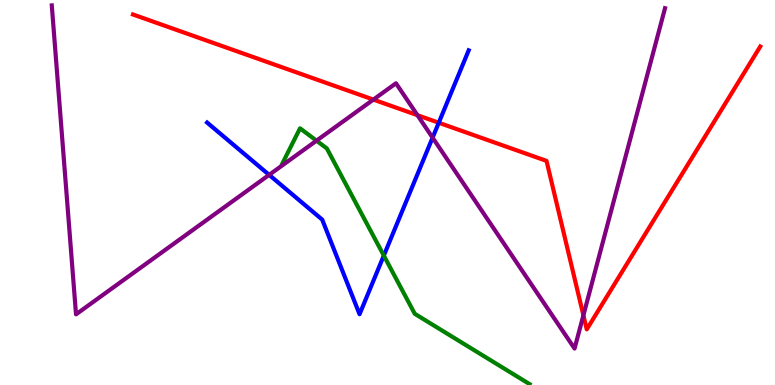[{'lines': ['blue', 'red'], 'intersections': [{'x': 5.66, 'y': 6.81}]}, {'lines': ['green', 'red'], 'intersections': []}, {'lines': ['purple', 'red'], 'intersections': [{'x': 4.82, 'y': 7.41}, {'x': 5.39, 'y': 7.01}, {'x': 7.53, 'y': 1.81}]}, {'lines': ['blue', 'green'], 'intersections': [{'x': 4.95, 'y': 3.36}]}, {'lines': ['blue', 'purple'], 'intersections': [{'x': 3.47, 'y': 5.46}, {'x': 5.58, 'y': 6.42}]}, {'lines': ['green', 'purple'], 'intersections': [{'x': 4.08, 'y': 6.35}]}]